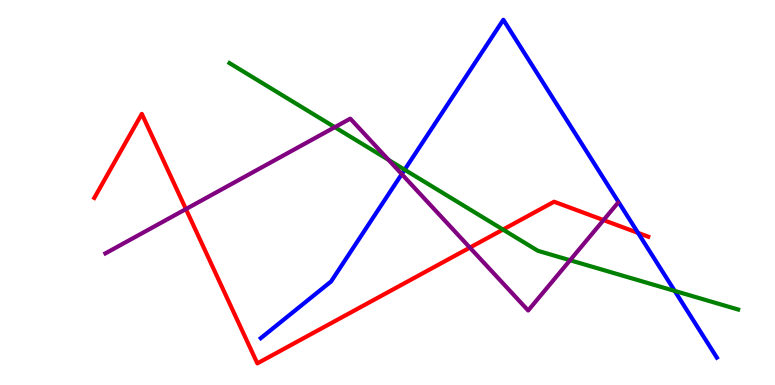[{'lines': ['blue', 'red'], 'intersections': [{'x': 8.23, 'y': 3.95}]}, {'lines': ['green', 'red'], 'intersections': [{'x': 6.49, 'y': 4.04}]}, {'lines': ['purple', 'red'], 'intersections': [{'x': 2.4, 'y': 4.57}, {'x': 6.06, 'y': 3.57}, {'x': 7.79, 'y': 4.28}]}, {'lines': ['blue', 'green'], 'intersections': [{'x': 5.22, 'y': 5.59}, {'x': 8.71, 'y': 2.44}]}, {'lines': ['blue', 'purple'], 'intersections': [{'x': 5.18, 'y': 5.48}]}, {'lines': ['green', 'purple'], 'intersections': [{'x': 4.32, 'y': 6.7}, {'x': 5.01, 'y': 5.85}, {'x': 7.36, 'y': 3.24}]}]